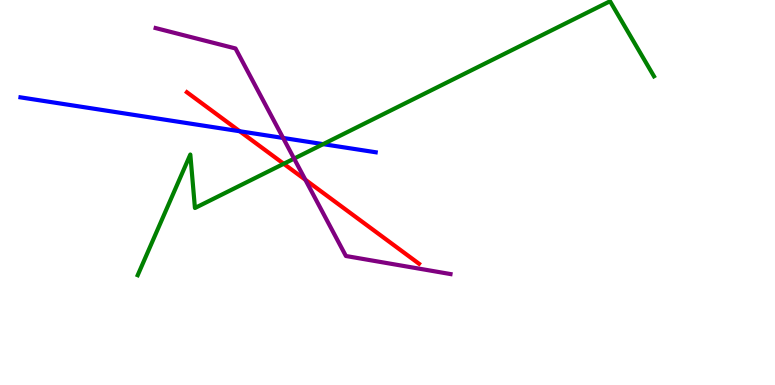[{'lines': ['blue', 'red'], 'intersections': [{'x': 3.09, 'y': 6.59}]}, {'lines': ['green', 'red'], 'intersections': [{'x': 3.66, 'y': 5.75}]}, {'lines': ['purple', 'red'], 'intersections': [{'x': 3.94, 'y': 5.33}]}, {'lines': ['blue', 'green'], 'intersections': [{'x': 4.17, 'y': 6.26}]}, {'lines': ['blue', 'purple'], 'intersections': [{'x': 3.65, 'y': 6.42}]}, {'lines': ['green', 'purple'], 'intersections': [{'x': 3.79, 'y': 5.88}]}]